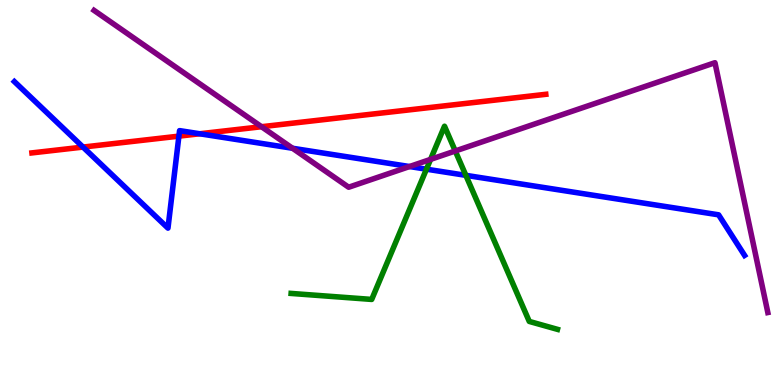[{'lines': ['blue', 'red'], 'intersections': [{'x': 1.07, 'y': 6.18}, {'x': 2.31, 'y': 6.46}, {'x': 2.58, 'y': 6.53}]}, {'lines': ['green', 'red'], 'intersections': []}, {'lines': ['purple', 'red'], 'intersections': [{'x': 3.37, 'y': 6.71}]}, {'lines': ['blue', 'green'], 'intersections': [{'x': 5.5, 'y': 5.61}, {'x': 6.01, 'y': 5.45}]}, {'lines': ['blue', 'purple'], 'intersections': [{'x': 3.77, 'y': 6.15}, {'x': 5.28, 'y': 5.67}]}, {'lines': ['green', 'purple'], 'intersections': [{'x': 5.56, 'y': 5.86}, {'x': 5.87, 'y': 6.08}]}]